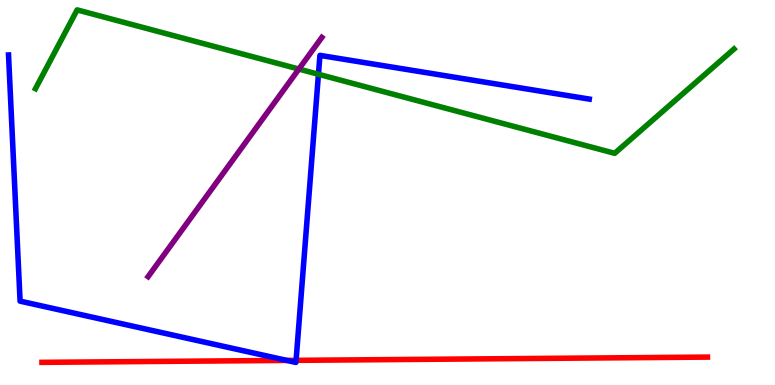[{'lines': ['blue', 'red'], 'intersections': [{'x': 3.7, 'y': 0.639}, {'x': 3.82, 'y': 0.64}]}, {'lines': ['green', 'red'], 'intersections': []}, {'lines': ['purple', 'red'], 'intersections': []}, {'lines': ['blue', 'green'], 'intersections': [{'x': 4.11, 'y': 8.07}]}, {'lines': ['blue', 'purple'], 'intersections': []}, {'lines': ['green', 'purple'], 'intersections': [{'x': 3.86, 'y': 8.21}]}]